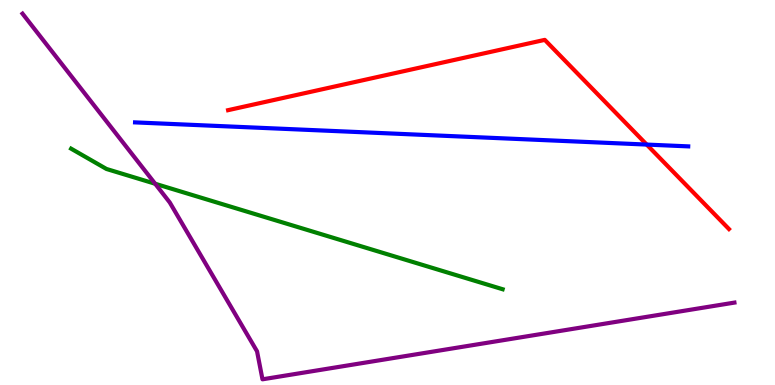[{'lines': ['blue', 'red'], 'intersections': [{'x': 8.34, 'y': 6.24}]}, {'lines': ['green', 'red'], 'intersections': []}, {'lines': ['purple', 'red'], 'intersections': []}, {'lines': ['blue', 'green'], 'intersections': []}, {'lines': ['blue', 'purple'], 'intersections': []}, {'lines': ['green', 'purple'], 'intersections': [{'x': 2.0, 'y': 5.23}]}]